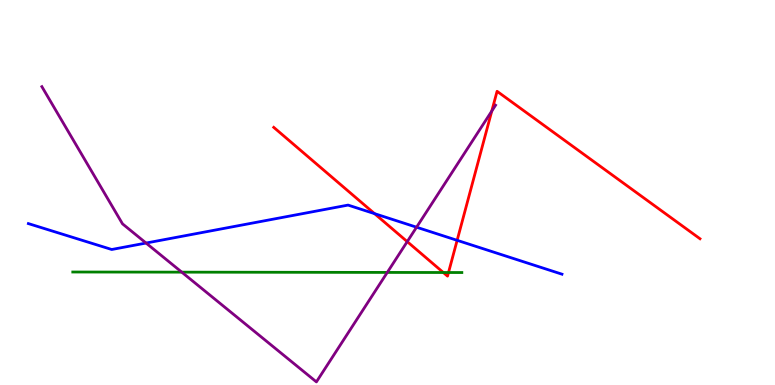[{'lines': ['blue', 'red'], 'intersections': [{'x': 4.83, 'y': 4.45}, {'x': 5.9, 'y': 3.76}]}, {'lines': ['green', 'red'], 'intersections': [{'x': 5.72, 'y': 2.92}, {'x': 5.79, 'y': 2.92}]}, {'lines': ['purple', 'red'], 'intersections': [{'x': 5.25, 'y': 3.72}, {'x': 6.35, 'y': 7.12}]}, {'lines': ['blue', 'green'], 'intersections': []}, {'lines': ['blue', 'purple'], 'intersections': [{'x': 1.88, 'y': 3.69}, {'x': 5.38, 'y': 4.1}]}, {'lines': ['green', 'purple'], 'intersections': [{'x': 2.35, 'y': 2.93}, {'x': 5.0, 'y': 2.92}]}]